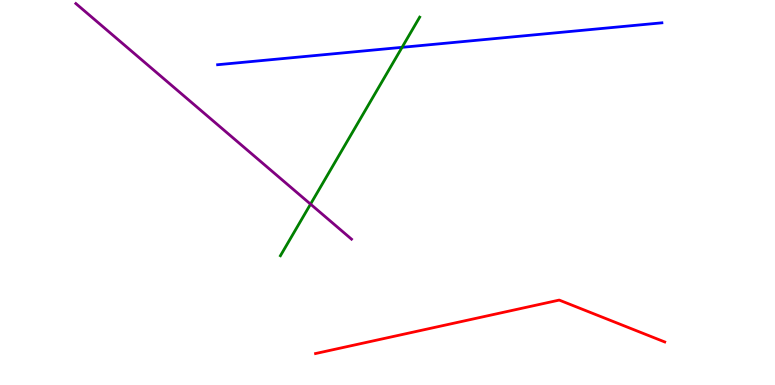[{'lines': ['blue', 'red'], 'intersections': []}, {'lines': ['green', 'red'], 'intersections': []}, {'lines': ['purple', 'red'], 'intersections': []}, {'lines': ['blue', 'green'], 'intersections': [{'x': 5.19, 'y': 8.77}]}, {'lines': ['blue', 'purple'], 'intersections': []}, {'lines': ['green', 'purple'], 'intersections': [{'x': 4.01, 'y': 4.7}]}]